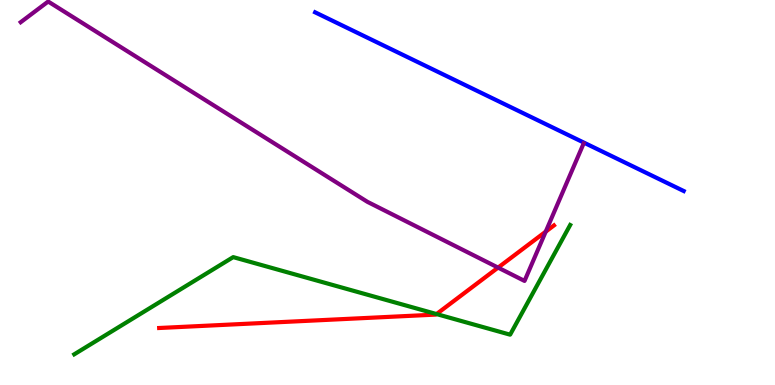[{'lines': ['blue', 'red'], 'intersections': []}, {'lines': ['green', 'red'], 'intersections': [{'x': 5.63, 'y': 1.84}]}, {'lines': ['purple', 'red'], 'intersections': [{'x': 6.43, 'y': 3.05}, {'x': 7.04, 'y': 3.98}]}, {'lines': ['blue', 'green'], 'intersections': []}, {'lines': ['blue', 'purple'], 'intersections': []}, {'lines': ['green', 'purple'], 'intersections': []}]